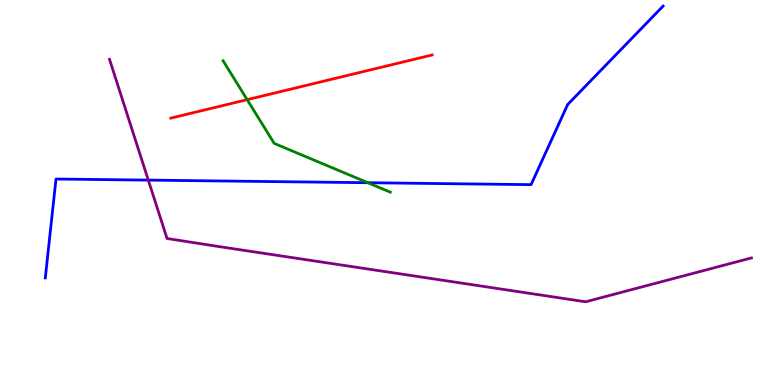[{'lines': ['blue', 'red'], 'intersections': []}, {'lines': ['green', 'red'], 'intersections': [{'x': 3.19, 'y': 7.41}]}, {'lines': ['purple', 'red'], 'intersections': []}, {'lines': ['blue', 'green'], 'intersections': [{'x': 4.75, 'y': 5.25}]}, {'lines': ['blue', 'purple'], 'intersections': [{'x': 1.91, 'y': 5.32}]}, {'lines': ['green', 'purple'], 'intersections': []}]